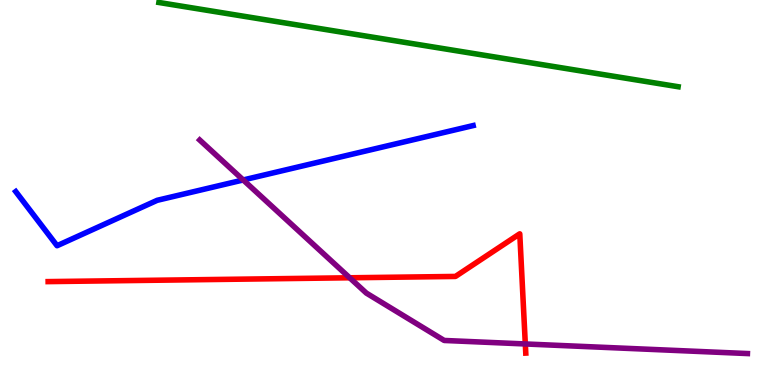[{'lines': ['blue', 'red'], 'intersections': []}, {'lines': ['green', 'red'], 'intersections': []}, {'lines': ['purple', 'red'], 'intersections': [{'x': 4.51, 'y': 2.78}, {'x': 6.78, 'y': 1.07}]}, {'lines': ['blue', 'green'], 'intersections': []}, {'lines': ['blue', 'purple'], 'intersections': [{'x': 3.14, 'y': 5.33}]}, {'lines': ['green', 'purple'], 'intersections': []}]